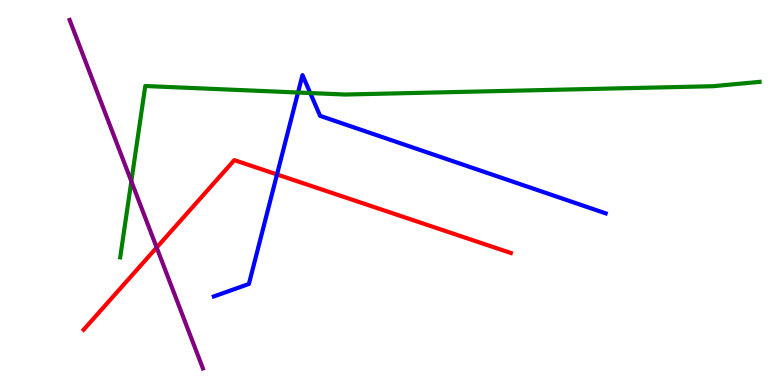[{'lines': ['blue', 'red'], 'intersections': [{'x': 3.57, 'y': 5.47}]}, {'lines': ['green', 'red'], 'intersections': []}, {'lines': ['purple', 'red'], 'intersections': [{'x': 2.02, 'y': 3.57}]}, {'lines': ['blue', 'green'], 'intersections': [{'x': 3.85, 'y': 7.6}, {'x': 4.0, 'y': 7.58}]}, {'lines': ['blue', 'purple'], 'intersections': []}, {'lines': ['green', 'purple'], 'intersections': [{'x': 1.69, 'y': 5.29}]}]